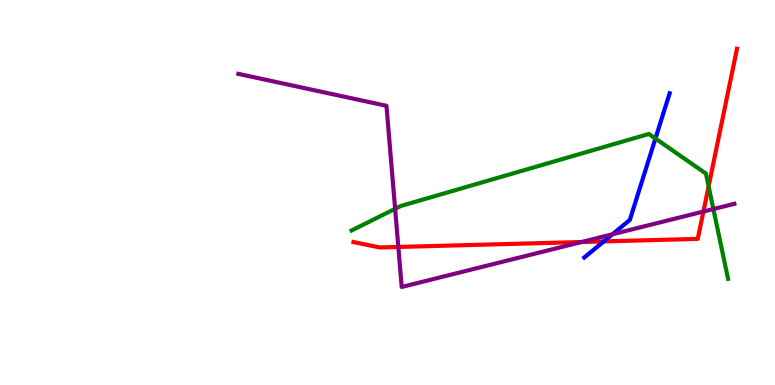[{'lines': ['blue', 'red'], 'intersections': [{'x': 7.79, 'y': 3.73}]}, {'lines': ['green', 'red'], 'intersections': [{'x': 9.14, 'y': 5.16}]}, {'lines': ['purple', 'red'], 'intersections': [{'x': 5.14, 'y': 3.59}, {'x': 7.5, 'y': 3.71}, {'x': 9.08, 'y': 4.51}]}, {'lines': ['blue', 'green'], 'intersections': [{'x': 8.46, 'y': 6.4}]}, {'lines': ['blue', 'purple'], 'intersections': [{'x': 7.9, 'y': 3.91}]}, {'lines': ['green', 'purple'], 'intersections': [{'x': 5.1, 'y': 4.58}, {'x': 9.21, 'y': 4.57}]}]